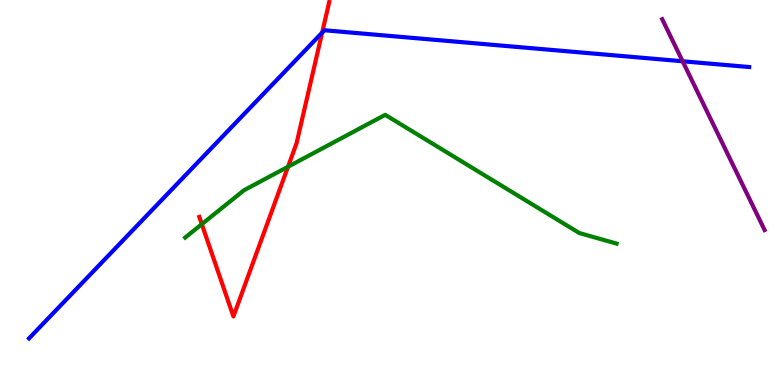[{'lines': ['blue', 'red'], 'intersections': [{'x': 4.16, 'y': 9.15}]}, {'lines': ['green', 'red'], 'intersections': [{'x': 2.6, 'y': 4.18}, {'x': 3.72, 'y': 5.67}]}, {'lines': ['purple', 'red'], 'intersections': []}, {'lines': ['blue', 'green'], 'intersections': []}, {'lines': ['blue', 'purple'], 'intersections': [{'x': 8.81, 'y': 8.41}]}, {'lines': ['green', 'purple'], 'intersections': []}]